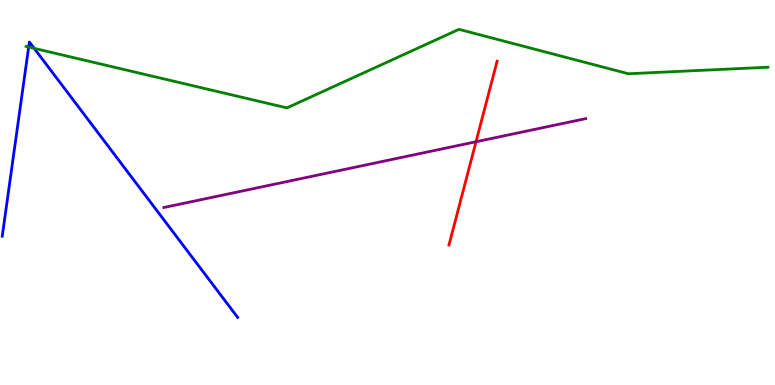[{'lines': ['blue', 'red'], 'intersections': []}, {'lines': ['green', 'red'], 'intersections': []}, {'lines': ['purple', 'red'], 'intersections': [{'x': 6.14, 'y': 6.32}]}, {'lines': ['blue', 'green'], 'intersections': [{'x': 0.37, 'y': 8.78}, {'x': 0.441, 'y': 8.74}]}, {'lines': ['blue', 'purple'], 'intersections': []}, {'lines': ['green', 'purple'], 'intersections': []}]